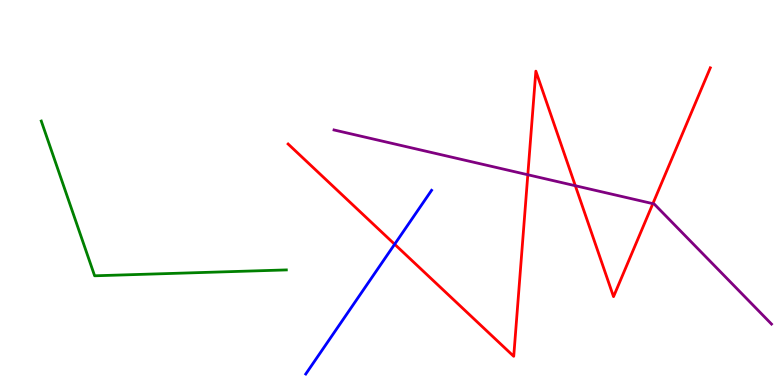[{'lines': ['blue', 'red'], 'intersections': [{'x': 5.09, 'y': 3.66}]}, {'lines': ['green', 'red'], 'intersections': []}, {'lines': ['purple', 'red'], 'intersections': [{'x': 6.81, 'y': 5.46}, {'x': 7.42, 'y': 5.18}, {'x': 8.42, 'y': 4.71}]}, {'lines': ['blue', 'green'], 'intersections': []}, {'lines': ['blue', 'purple'], 'intersections': []}, {'lines': ['green', 'purple'], 'intersections': []}]